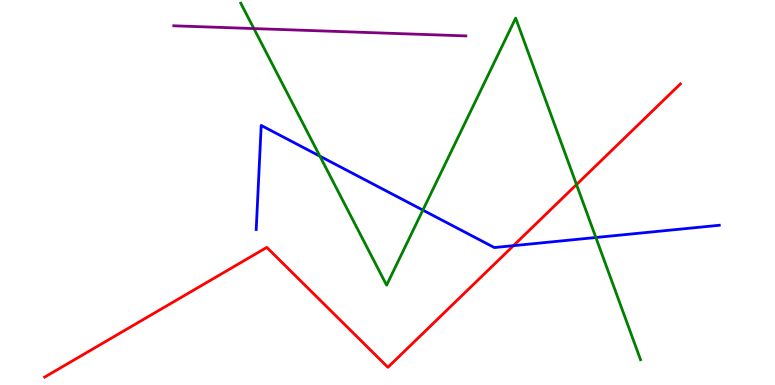[{'lines': ['blue', 'red'], 'intersections': [{'x': 6.63, 'y': 3.62}]}, {'lines': ['green', 'red'], 'intersections': [{'x': 7.44, 'y': 5.21}]}, {'lines': ['purple', 'red'], 'intersections': []}, {'lines': ['blue', 'green'], 'intersections': [{'x': 4.13, 'y': 5.94}, {'x': 5.46, 'y': 4.54}, {'x': 7.69, 'y': 3.83}]}, {'lines': ['blue', 'purple'], 'intersections': []}, {'lines': ['green', 'purple'], 'intersections': [{'x': 3.28, 'y': 9.26}]}]